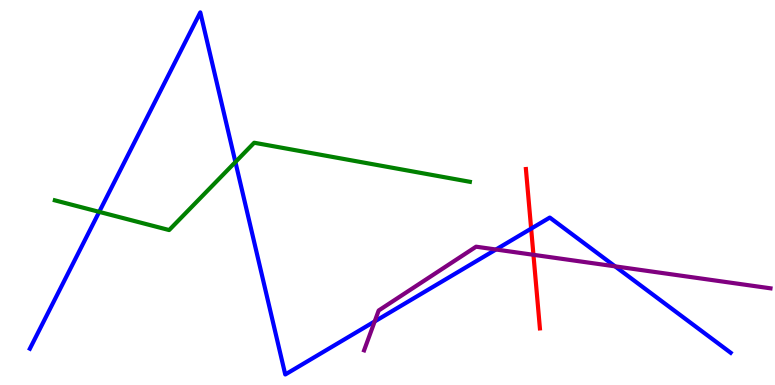[{'lines': ['blue', 'red'], 'intersections': [{'x': 6.85, 'y': 4.06}]}, {'lines': ['green', 'red'], 'intersections': []}, {'lines': ['purple', 'red'], 'intersections': [{'x': 6.88, 'y': 3.38}]}, {'lines': ['blue', 'green'], 'intersections': [{'x': 1.28, 'y': 4.5}, {'x': 3.04, 'y': 5.79}]}, {'lines': ['blue', 'purple'], 'intersections': [{'x': 4.83, 'y': 1.65}, {'x': 6.4, 'y': 3.52}, {'x': 7.94, 'y': 3.08}]}, {'lines': ['green', 'purple'], 'intersections': []}]